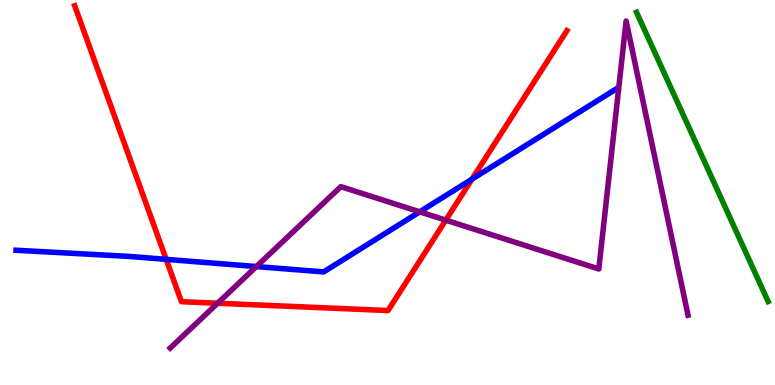[{'lines': ['blue', 'red'], 'intersections': [{'x': 2.14, 'y': 3.26}, {'x': 6.09, 'y': 5.35}]}, {'lines': ['green', 'red'], 'intersections': []}, {'lines': ['purple', 'red'], 'intersections': [{'x': 2.81, 'y': 2.12}, {'x': 5.75, 'y': 4.28}]}, {'lines': ['blue', 'green'], 'intersections': []}, {'lines': ['blue', 'purple'], 'intersections': [{'x': 3.31, 'y': 3.08}, {'x': 5.42, 'y': 4.5}]}, {'lines': ['green', 'purple'], 'intersections': []}]